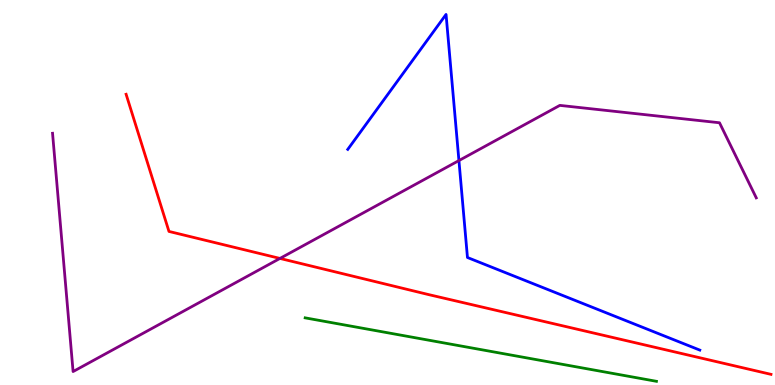[{'lines': ['blue', 'red'], 'intersections': []}, {'lines': ['green', 'red'], 'intersections': []}, {'lines': ['purple', 'red'], 'intersections': [{'x': 3.61, 'y': 3.29}]}, {'lines': ['blue', 'green'], 'intersections': []}, {'lines': ['blue', 'purple'], 'intersections': [{'x': 5.92, 'y': 5.83}]}, {'lines': ['green', 'purple'], 'intersections': []}]